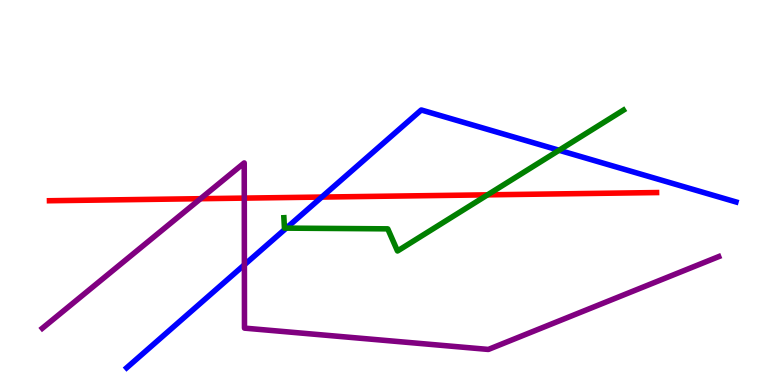[{'lines': ['blue', 'red'], 'intersections': [{'x': 4.15, 'y': 4.88}]}, {'lines': ['green', 'red'], 'intersections': [{'x': 6.29, 'y': 4.94}]}, {'lines': ['purple', 'red'], 'intersections': [{'x': 2.59, 'y': 4.84}, {'x': 3.15, 'y': 4.85}]}, {'lines': ['blue', 'green'], 'intersections': [{'x': 3.69, 'y': 4.07}, {'x': 7.21, 'y': 6.1}]}, {'lines': ['blue', 'purple'], 'intersections': [{'x': 3.15, 'y': 3.12}]}, {'lines': ['green', 'purple'], 'intersections': []}]